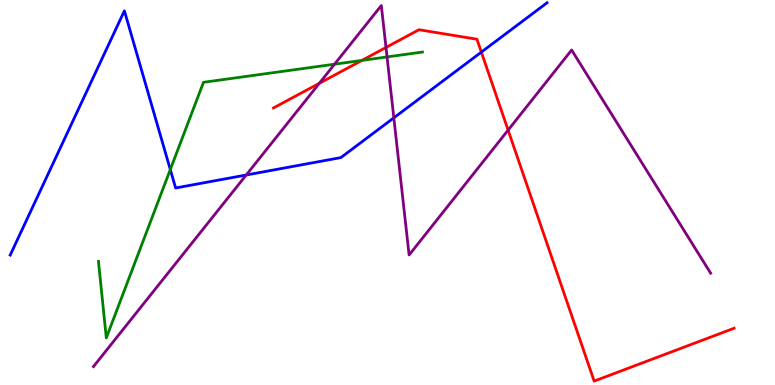[{'lines': ['blue', 'red'], 'intersections': [{'x': 6.21, 'y': 8.65}]}, {'lines': ['green', 'red'], 'intersections': [{'x': 4.67, 'y': 8.43}]}, {'lines': ['purple', 'red'], 'intersections': [{'x': 4.12, 'y': 7.84}, {'x': 4.98, 'y': 8.77}, {'x': 6.56, 'y': 6.62}]}, {'lines': ['blue', 'green'], 'intersections': [{'x': 2.2, 'y': 5.6}]}, {'lines': ['blue', 'purple'], 'intersections': [{'x': 3.18, 'y': 5.45}, {'x': 5.08, 'y': 6.94}]}, {'lines': ['green', 'purple'], 'intersections': [{'x': 4.32, 'y': 8.33}, {'x': 4.99, 'y': 8.52}]}]